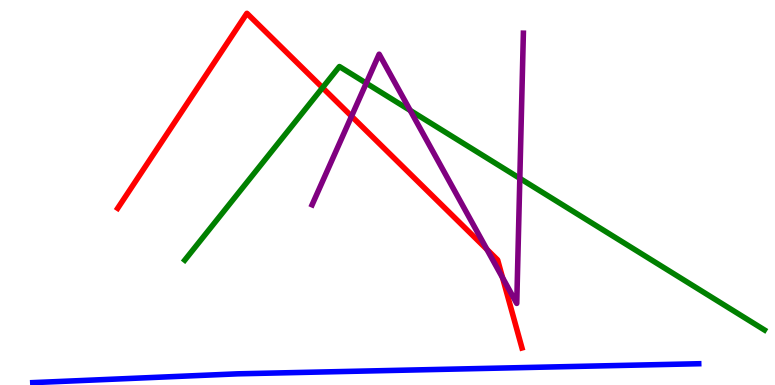[{'lines': ['blue', 'red'], 'intersections': []}, {'lines': ['green', 'red'], 'intersections': [{'x': 4.16, 'y': 7.72}]}, {'lines': ['purple', 'red'], 'intersections': [{'x': 4.54, 'y': 6.98}, {'x': 6.28, 'y': 3.52}, {'x': 6.48, 'y': 2.79}]}, {'lines': ['blue', 'green'], 'intersections': []}, {'lines': ['blue', 'purple'], 'intersections': []}, {'lines': ['green', 'purple'], 'intersections': [{'x': 4.73, 'y': 7.84}, {'x': 5.29, 'y': 7.13}, {'x': 6.71, 'y': 5.37}]}]